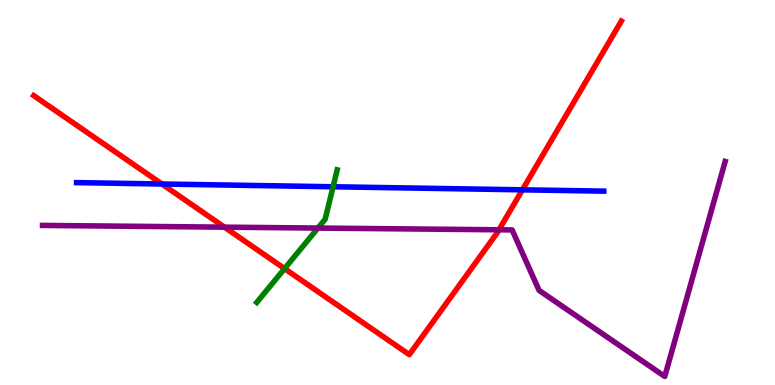[{'lines': ['blue', 'red'], 'intersections': [{'x': 2.09, 'y': 5.22}, {'x': 6.74, 'y': 5.07}]}, {'lines': ['green', 'red'], 'intersections': [{'x': 3.67, 'y': 3.02}]}, {'lines': ['purple', 'red'], 'intersections': [{'x': 2.9, 'y': 4.1}, {'x': 6.44, 'y': 4.03}]}, {'lines': ['blue', 'green'], 'intersections': [{'x': 4.3, 'y': 5.15}]}, {'lines': ['blue', 'purple'], 'intersections': []}, {'lines': ['green', 'purple'], 'intersections': [{'x': 4.1, 'y': 4.08}]}]